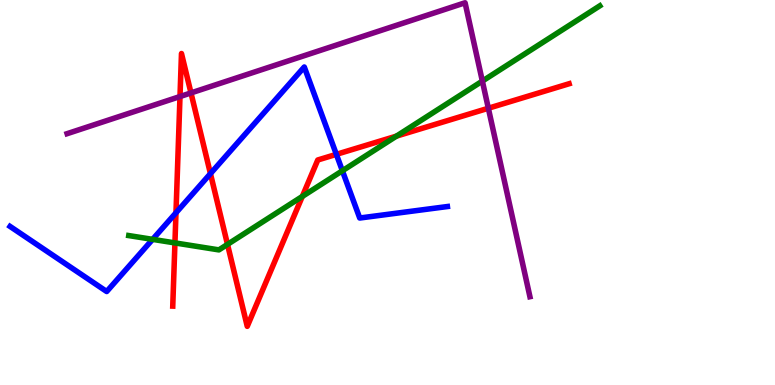[{'lines': ['blue', 'red'], 'intersections': [{'x': 2.27, 'y': 4.47}, {'x': 2.72, 'y': 5.49}, {'x': 4.34, 'y': 5.99}]}, {'lines': ['green', 'red'], 'intersections': [{'x': 2.26, 'y': 3.69}, {'x': 2.94, 'y': 3.65}, {'x': 3.9, 'y': 4.9}, {'x': 5.12, 'y': 6.46}]}, {'lines': ['purple', 'red'], 'intersections': [{'x': 2.32, 'y': 7.49}, {'x': 2.46, 'y': 7.59}, {'x': 6.3, 'y': 7.19}]}, {'lines': ['blue', 'green'], 'intersections': [{'x': 1.97, 'y': 3.78}, {'x': 4.42, 'y': 5.56}]}, {'lines': ['blue', 'purple'], 'intersections': []}, {'lines': ['green', 'purple'], 'intersections': [{'x': 6.22, 'y': 7.89}]}]